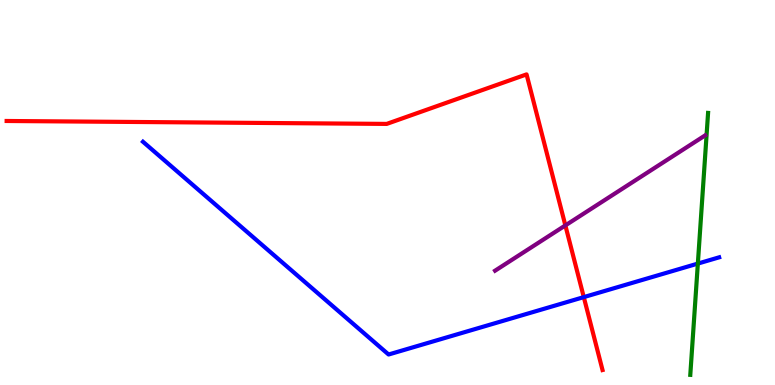[{'lines': ['blue', 'red'], 'intersections': [{'x': 7.53, 'y': 2.28}]}, {'lines': ['green', 'red'], 'intersections': []}, {'lines': ['purple', 'red'], 'intersections': [{'x': 7.3, 'y': 4.15}]}, {'lines': ['blue', 'green'], 'intersections': [{'x': 9.0, 'y': 3.15}]}, {'lines': ['blue', 'purple'], 'intersections': []}, {'lines': ['green', 'purple'], 'intersections': []}]